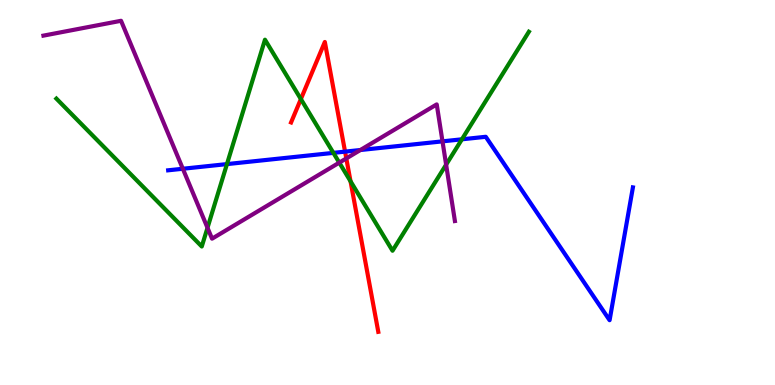[{'lines': ['blue', 'red'], 'intersections': [{'x': 4.45, 'y': 6.06}]}, {'lines': ['green', 'red'], 'intersections': [{'x': 3.88, 'y': 7.43}, {'x': 4.52, 'y': 5.29}]}, {'lines': ['purple', 'red'], 'intersections': [{'x': 4.47, 'y': 5.88}]}, {'lines': ['blue', 'green'], 'intersections': [{'x': 2.93, 'y': 5.74}, {'x': 4.3, 'y': 6.03}, {'x': 5.96, 'y': 6.38}]}, {'lines': ['blue', 'purple'], 'intersections': [{'x': 2.36, 'y': 5.62}, {'x': 4.65, 'y': 6.1}, {'x': 5.71, 'y': 6.33}]}, {'lines': ['green', 'purple'], 'intersections': [{'x': 2.68, 'y': 4.08}, {'x': 4.38, 'y': 5.78}, {'x': 5.76, 'y': 5.72}]}]